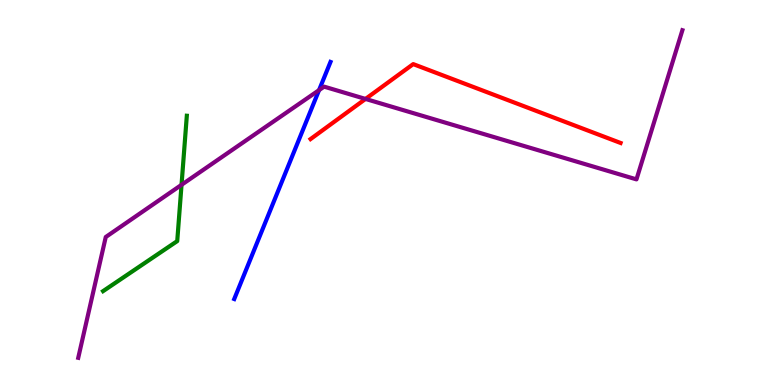[{'lines': ['blue', 'red'], 'intersections': []}, {'lines': ['green', 'red'], 'intersections': []}, {'lines': ['purple', 'red'], 'intersections': [{'x': 4.72, 'y': 7.43}]}, {'lines': ['blue', 'green'], 'intersections': []}, {'lines': ['blue', 'purple'], 'intersections': [{'x': 4.12, 'y': 7.66}]}, {'lines': ['green', 'purple'], 'intersections': [{'x': 2.34, 'y': 5.2}]}]